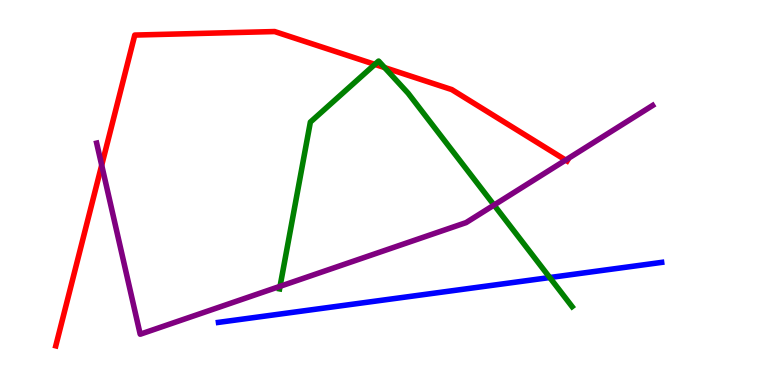[{'lines': ['blue', 'red'], 'intersections': []}, {'lines': ['green', 'red'], 'intersections': [{'x': 4.84, 'y': 8.33}, {'x': 4.96, 'y': 8.24}]}, {'lines': ['purple', 'red'], 'intersections': [{'x': 1.31, 'y': 5.71}, {'x': 7.3, 'y': 5.84}]}, {'lines': ['blue', 'green'], 'intersections': [{'x': 7.09, 'y': 2.79}]}, {'lines': ['blue', 'purple'], 'intersections': []}, {'lines': ['green', 'purple'], 'intersections': [{'x': 3.61, 'y': 2.56}, {'x': 6.37, 'y': 4.67}]}]